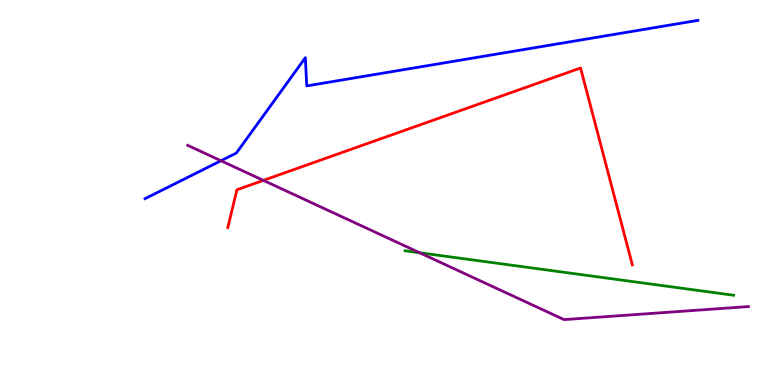[{'lines': ['blue', 'red'], 'intersections': []}, {'lines': ['green', 'red'], 'intersections': []}, {'lines': ['purple', 'red'], 'intersections': [{'x': 3.4, 'y': 5.31}]}, {'lines': ['blue', 'green'], 'intersections': []}, {'lines': ['blue', 'purple'], 'intersections': [{'x': 2.85, 'y': 5.82}]}, {'lines': ['green', 'purple'], 'intersections': [{'x': 5.42, 'y': 3.43}]}]